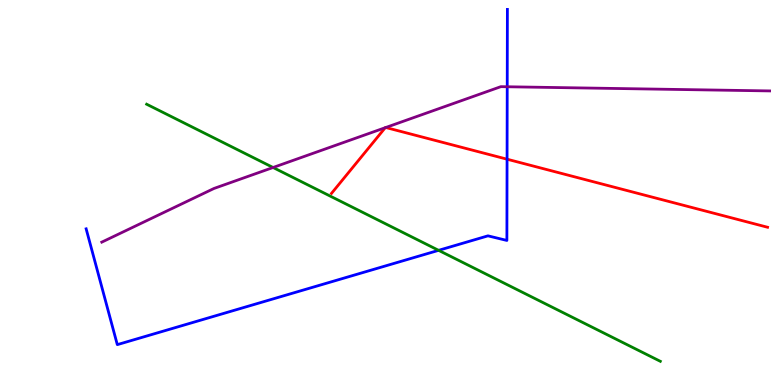[{'lines': ['blue', 'red'], 'intersections': [{'x': 6.54, 'y': 5.87}]}, {'lines': ['green', 'red'], 'intersections': []}, {'lines': ['purple', 'red'], 'intersections': [{'x': 4.97, 'y': 6.68}, {'x': 4.98, 'y': 6.69}]}, {'lines': ['blue', 'green'], 'intersections': [{'x': 5.66, 'y': 3.5}]}, {'lines': ['blue', 'purple'], 'intersections': [{'x': 6.54, 'y': 7.75}]}, {'lines': ['green', 'purple'], 'intersections': [{'x': 3.52, 'y': 5.65}]}]